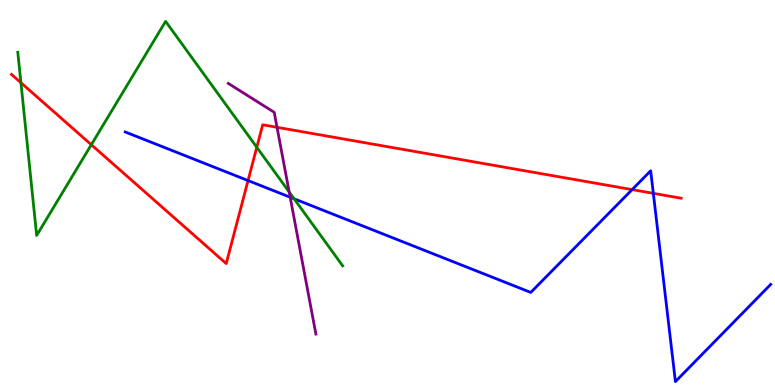[{'lines': ['blue', 'red'], 'intersections': [{'x': 3.2, 'y': 5.31}, {'x': 8.16, 'y': 5.08}, {'x': 8.43, 'y': 4.98}]}, {'lines': ['green', 'red'], 'intersections': [{'x': 0.27, 'y': 7.85}, {'x': 1.18, 'y': 6.24}, {'x': 3.31, 'y': 6.17}]}, {'lines': ['purple', 'red'], 'intersections': [{'x': 3.57, 'y': 6.69}]}, {'lines': ['blue', 'green'], 'intersections': [{'x': 3.79, 'y': 4.84}]}, {'lines': ['blue', 'purple'], 'intersections': [{'x': 3.74, 'y': 4.88}]}, {'lines': ['green', 'purple'], 'intersections': [{'x': 3.73, 'y': 5.01}]}]